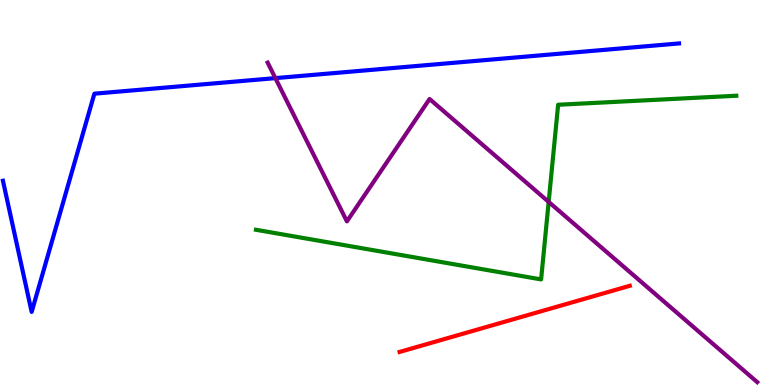[{'lines': ['blue', 'red'], 'intersections': []}, {'lines': ['green', 'red'], 'intersections': []}, {'lines': ['purple', 'red'], 'intersections': []}, {'lines': ['blue', 'green'], 'intersections': []}, {'lines': ['blue', 'purple'], 'intersections': [{'x': 3.55, 'y': 7.97}]}, {'lines': ['green', 'purple'], 'intersections': [{'x': 7.08, 'y': 4.76}]}]